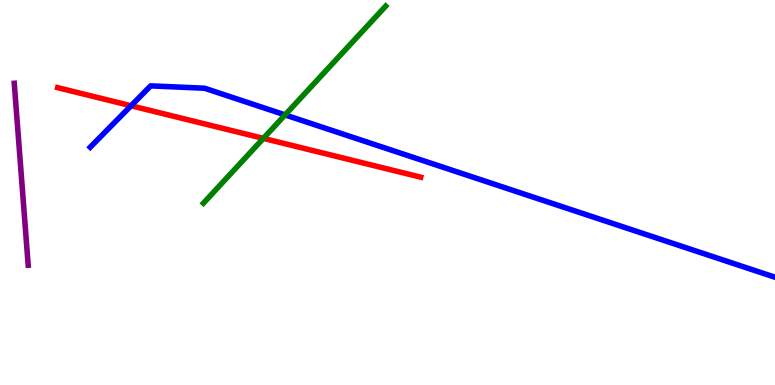[{'lines': ['blue', 'red'], 'intersections': [{'x': 1.69, 'y': 7.25}]}, {'lines': ['green', 'red'], 'intersections': [{'x': 3.4, 'y': 6.41}]}, {'lines': ['purple', 'red'], 'intersections': []}, {'lines': ['blue', 'green'], 'intersections': [{'x': 3.68, 'y': 7.02}]}, {'lines': ['blue', 'purple'], 'intersections': []}, {'lines': ['green', 'purple'], 'intersections': []}]